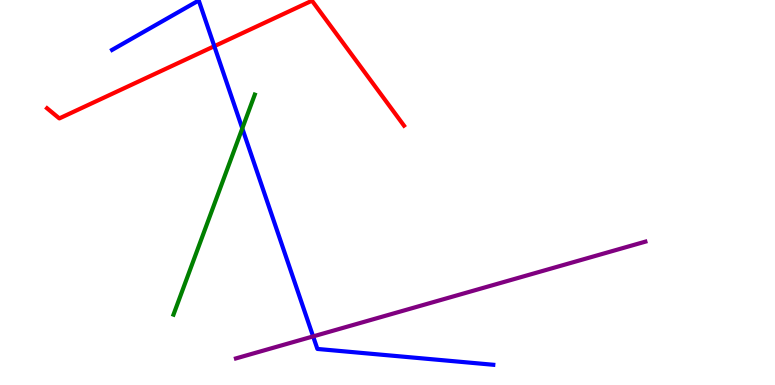[{'lines': ['blue', 'red'], 'intersections': [{'x': 2.77, 'y': 8.8}]}, {'lines': ['green', 'red'], 'intersections': []}, {'lines': ['purple', 'red'], 'intersections': []}, {'lines': ['blue', 'green'], 'intersections': [{'x': 3.13, 'y': 6.66}]}, {'lines': ['blue', 'purple'], 'intersections': [{'x': 4.04, 'y': 1.26}]}, {'lines': ['green', 'purple'], 'intersections': []}]